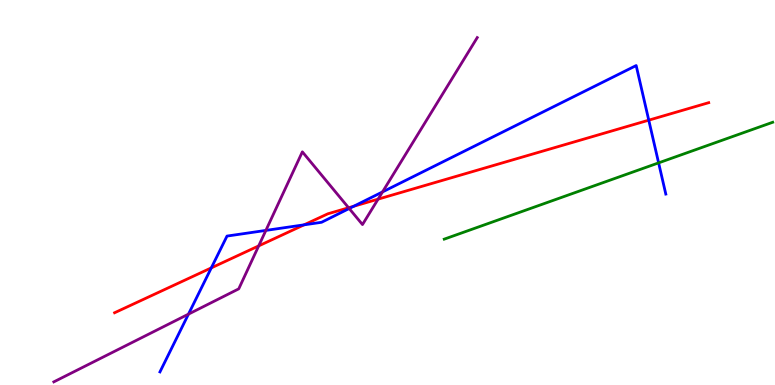[{'lines': ['blue', 'red'], 'intersections': [{'x': 2.73, 'y': 3.04}, {'x': 3.92, 'y': 4.16}, {'x': 4.56, 'y': 4.64}, {'x': 8.37, 'y': 6.88}]}, {'lines': ['green', 'red'], 'intersections': []}, {'lines': ['purple', 'red'], 'intersections': [{'x': 3.34, 'y': 3.61}, {'x': 4.5, 'y': 4.6}, {'x': 4.88, 'y': 4.83}]}, {'lines': ['blue', 'green'], 'intersections': [{'x': 8.5, 'y': 5.77}]}, {'lines': ['blue', 'purple'], 'intersections': [{'x': 2.43, 'y': 1.84}, {'x': 3.43, 'y': 4.02}, {'x': 4.51, 'y': 4.58}, {'x': 4.94, 'y': 5.02}]}, {'lines': ['green', 'purple'], 'intersections': []}]